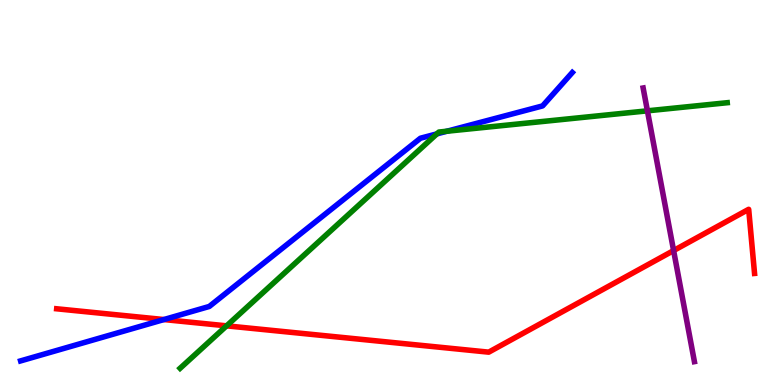[{'lines': ['blue', 'red'], 'intersections': [{'x': 2.11, 'y': 1.7}]}, {'lines': ['green', 'red'], 'intersections': [{'x': 2.92, 'y': 1.54}]}, {'lines': ['purple', 'red'], 'intersections': [{'x': 8.69, 'y': 3.49}]}, {'lines': ['blue', 'green'], 'intersections': [{'x': 5.64, 'y': 6.52}, {'x': 5.77, 'y': 6.59}]}, {'lines': ['blue', 'purple'], 'intersections': []}, {'lines': ['green', 'purple'], 'intersections': [{'x': 8.35, 'y': 7.12}]}]